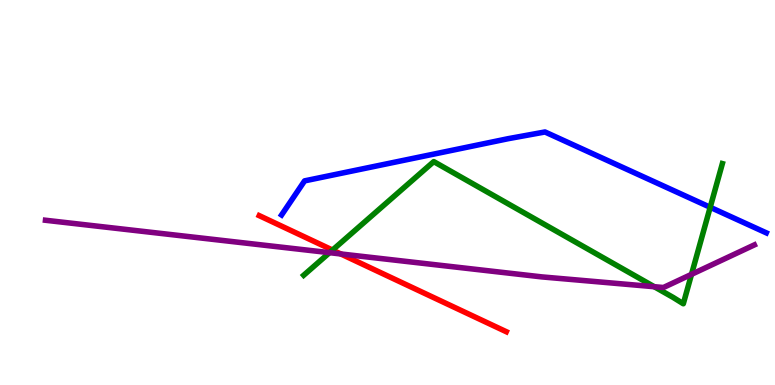[{'lines': ['blue', 'red'], 'intersections': []}, {'lines': ['green', 'red'], 'intersections': [{'x': 4.29, 'y': 3.5}]}, {'lines': ['purple', 'red'], 'intersections': [{'x': 4.4, 'y': 3.4}]}, {'lines': ['blue', 'green'], 'intersections': [{'x': 9.16, 'y': 4.62}]}, {'lines': ['blue', 'purple'], 'intersections': []}, {'lines': ['green', 'purple'], 'intersections': [{'x': 4.25, 'y': 3.44}, {'x': 8.44, 'y': 2.55}, {'x': 8.92, 'y': 2.87}]}]